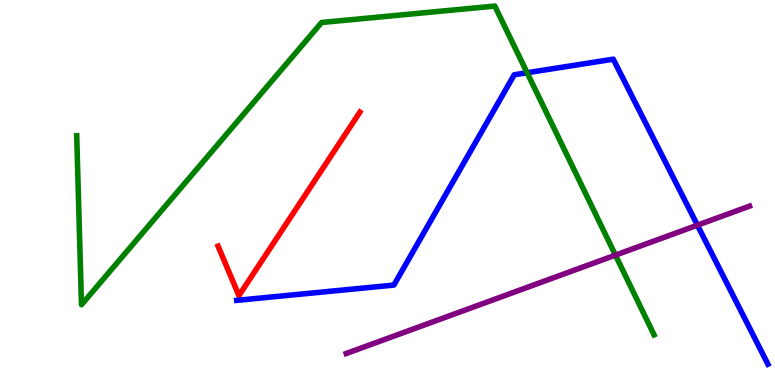[{'lines': ['blue', 'red'], 'intersections': []}, {'lines': ['green', 'red'], 'intersections': []}, {'lines': ['purple', 'red'], 'intersections': []}, {'lines': ['blue', 'green'], 'intersections': [{'x': 6.8, 'y': 8.11}]}, {'lines': ['blue', 'purple'], 'intersections': [{'x': 9.0, 'y': 4.15}]}, {'lines': ['green', 'purple'], 'intersections': [{'x': 7.94, 'y': 3.37}]}]